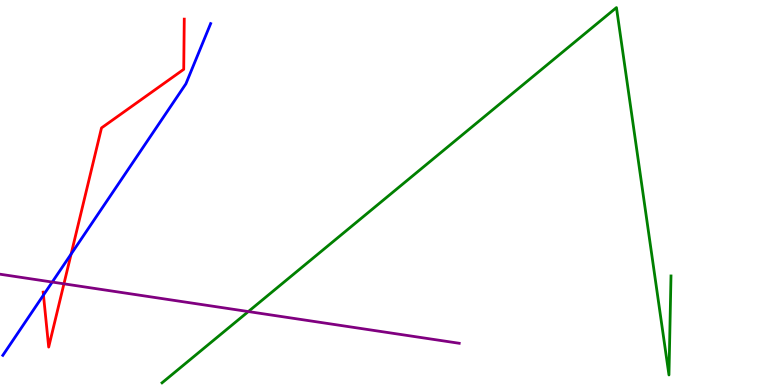[{'lines': ['blue', 'red'], 'intersections': [{'x': 0.561, 'y': 2.34}, {'x': 0.918, 'y': 3.4}]}, {'lines': ['green', 'red'], 'intersections': []}, {'lines': ['purple', 'red'], 'intersections': [{'x': 0.825, 'y': 2.63}]}, {'lines': ['blue', 'green'], 'intersections': []}, {'lines': ['blue', 'purple'], 'intersections': [{'x': 0.674, 'y': 2.67}]}, {'lines': ['green', 'purple'], 'intersections': [{'x': 3.2, 'y': 1.91}]}]